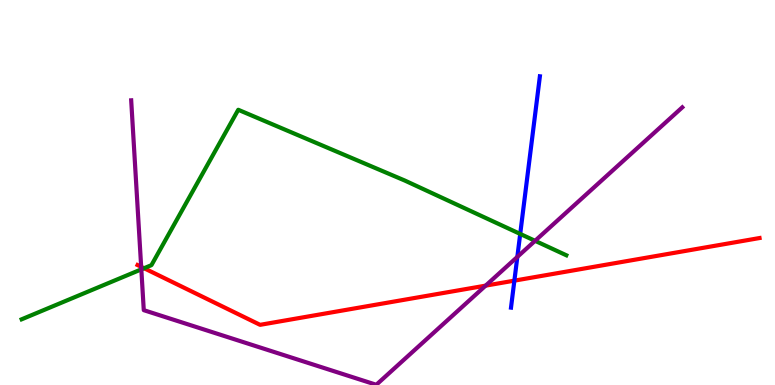[{'lines': ['blue', 'red'], 'intersections': [{'x': 6.64, 'y': 2.71}]}, {'lines': ['green', 'red'], 'intersections': [{'x': 1.86, 'y': 3.03}]}, {'lines': ['purple', 'red'], 'intersections': [{'x': 1.82, 'y': 3.07}, {'x': 6.27, 'y': 2.58}]}, {'lines': ['blue', 'green'], 'intersections': [{'x': 6.71, 'y': 3.92}]}, {'lines': ['blue', 'purple'], 'intersections': [{'x': 6.68, 'y': 3.33}]}, {'lines': ['green', 'purple'], 'intersections': [{'x': 1.82, 'y': 3.0}, {'x': 6.9, 'y': 3.75}]}]